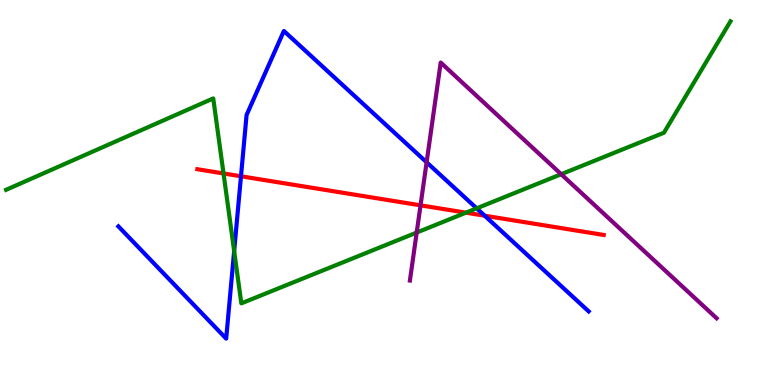[{'lines': ['blue', 'red'], 'intersections': [{'x': 3.11, 'y': 5.42}, {'x': 6.25, 'y': 4.4}]}, {'lines': ['green', 'red'], 'intersections': [{'x': 2.88, 'y': 5.49}, {'x': 6.01, 'y': 4.48}]}, {'lines': ['purple', 'red'], 'intersections': [{'x': 5.43, 'y': 4.67}]}, {'lines': ['blue', 'green'], 'intersections': [{'x': 3.02, 'y': 3.48}, {'x': 6.15, 'y': 4.59}]}, {'lines': ['blue', 'purple'], 'intersections': [{'x': 5.5, 'y': 5.79}]}, {'lines': ['green', 'purple'], 'intersections': [{'x': 5.38, 'y': 3.96}, {'x': 7.24, 'y': 5.48}]}]